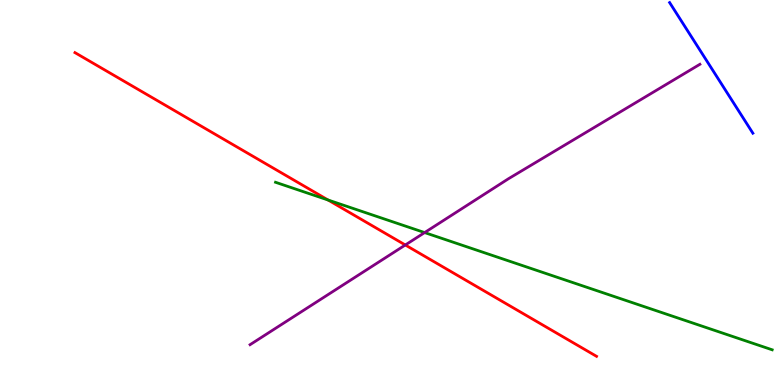[{'lines': ['blue', 'red'], 'intersections': []}, {'lines': ['green', 'red'], 'intersections': [{'x': 4.23, 'y': 4.81}]}, {'lines': ['purple', 'red'], 'intersections': [{'x': 5.23, 'y': 3.64}]}, {'lines': ['blue', 'green'], 'intersections': []}, {'lines': ['blue', 'purple'], 'intersections': []}, {'lines': ['green', 'purple'], 'intersections': [{'x': 5.48, 'y': 3.96}]}]